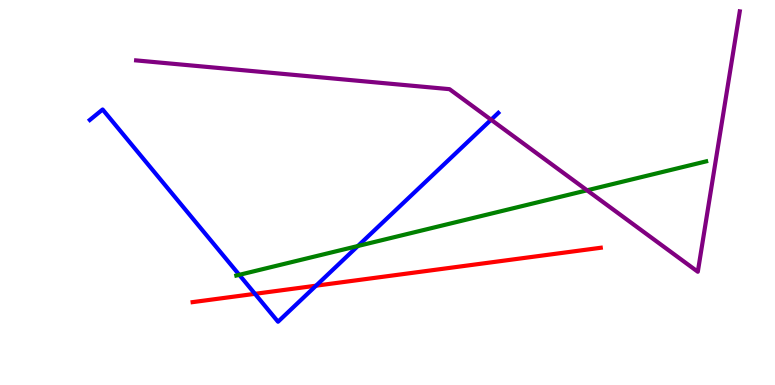[{'lines': ['blue', 'red'], 'intersections': [{'x': 3.29, 'y': 2.37}, {'x': 4.08, 'y': 2.58}]}, {'lines': ['green', 'red'], 'intersections': []}, {'lines': ['purple', 'red'], 'intersections': []}, {'lines': ['blue', 'green'], 'intersections': [{'x': 3.09, 'y': 2.86}, {'x': 4.62, 'y': 3.61}]}, {'lines': ['blue', 'purple'], 'intersections': [{'x': 6.34, 'y': 6.89}]}, {'lines': ['green', 'purple'], 'intersections': [{'x': 7.57, 'y': 5.06}]}]